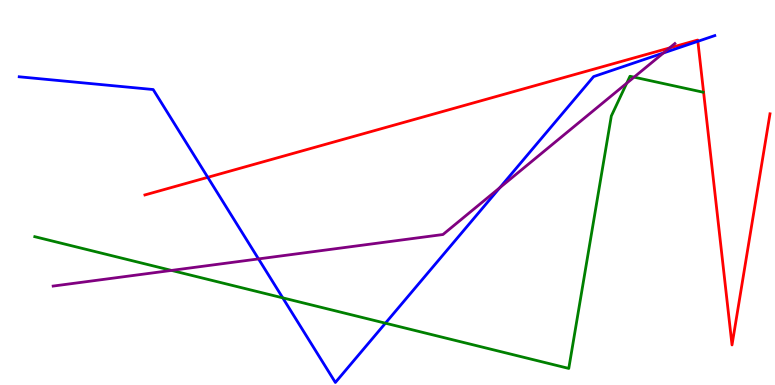[{'lines': ['blue', 'red'], 'intersections': [{'x': 2.68, 'y': 5.39}, {'x': 9.0, 'y': 8.93}]}, {'lines': ['green', 'red'], 'intersections': []}, {'lines': ['purple', 'red'], 'intersections': [{'x': 8.64, 'y': 8.75}]}, {'lines': ['blue', 'green'], 'intersections': [{'x': 3.65, 'y': 2.26}, {'x': 4.97, 'y': 1.61}]}, {'lines': ['blue', 'purple'], 'intersections': [{'x': 3.34, 'y': 3.28}, {'x': 6.45, 'y': 5.12}, {'x': 8.56, 'y': 8.62}]}, {'lines': ['green', 'purple'], 'intersections': [{'x': 2.21, 'y': 2.98}, {'x': 8.09, 'y': 7.84}, {'x': 8.18, 'y': 8.0}]}]